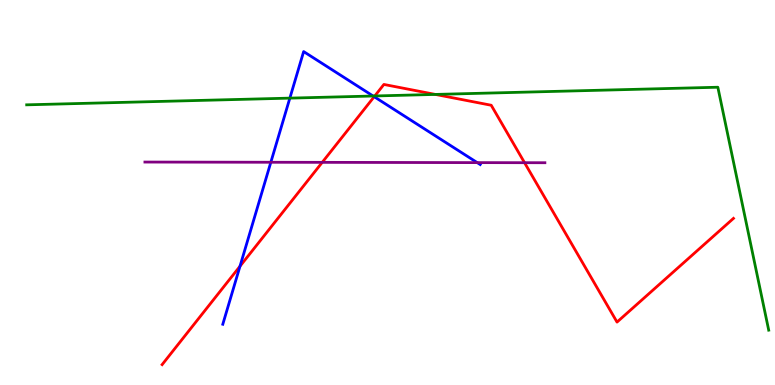[{'lines': ['blue', 'red'], 'intersections': [{'x': 3.1, 'y': 3.08}, {'x': 4.83, 'y': 7.49}]}, {'lines': ['green', 'red'], 'intersections': [{'x': 4.84, 'y': 7.51}, {'x': 5.62, 'y': 7.55}]}, {'lines': ['purple', 'red'], 'intersections': [{'x': 4.16, 'y': 5.78}, {'x': 6.77, 'y': 5.77}]}, {'lines': ['blue', 'green'], 'intersections': [{'x': 3.74, 'y': 7.45}, {'x': 4.81, 'y': 7.51}]}, {'lines': ['blue', 'purple'], 'intersections': [{'x': 3.49, 'y': 5.79}, {'x': 6.16, 'y': 5.78}]}, {'lines': ['green', 'purple'], 'intersections': []}]